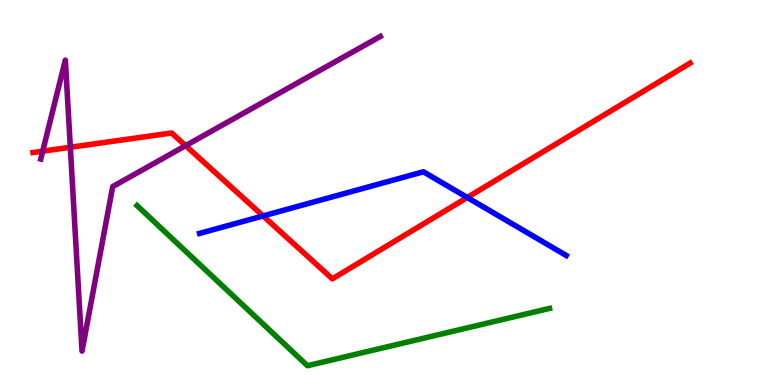[{'lines': ['blue', 'red'], 'intersections': [{'x': 3.39, 'y': 4.39}, {'x': 6.03, 'y': 4.87}]}, {'lines': ['green', 'red'], 'intersections': []}, {'lines': ['purple', 'red'], 'intersections': [{'x': 0.551, 'y': 6.07}, {'x': 0.908, 'y': 6.17}, {'x': 2.4, 'y': 6.22}]}, {'lines': ['blue', 'green'], 'intersections': []}, {'lines': ['blue', 'purple'], 'intersections': []}, {'lines': ['green', 'purple'], 'intersections': []}]